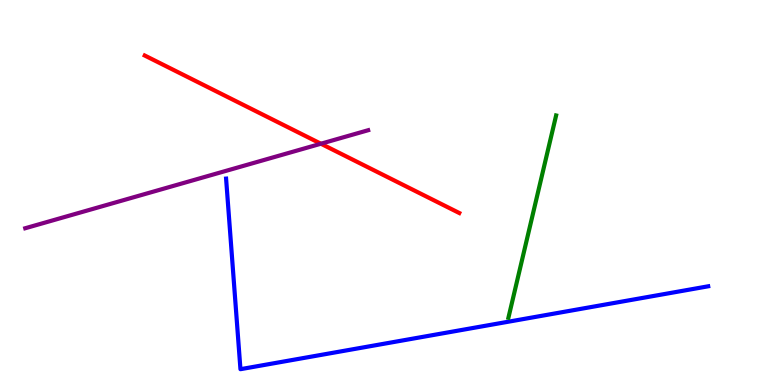[{'lines': ['blue', 'red'], 'intersections': []}, {'lines': ['green', 'red'], 'intersections': []}, {'lines': ['purple', 'red'], 'intersections': [{'x': 4.14, 'y': 6.27}]}, {'lines': ['blue', 'green'], 'intersections': []}, {'lines': ['blue', 'purple'], 'intersections': []}, {'lines': ['green', 'purple'], 'intersections': []}]